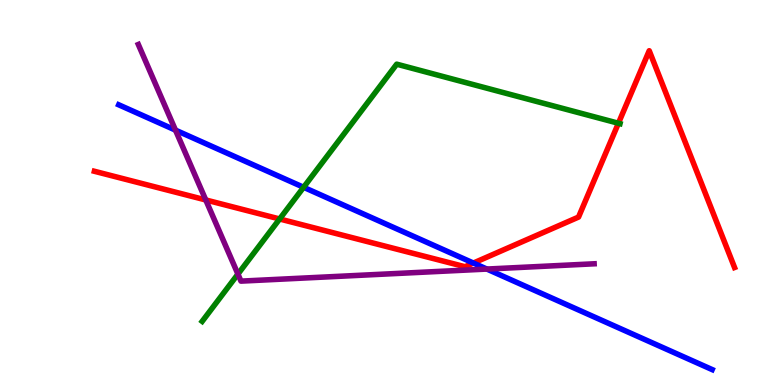[{'lines': ['blue', 'red'], 'intersections': [{'x': 6.11, 'y': 3.17}]}, {'lines': ['green', 'red'], 'intersections': [{'x': 3.61, 'y': 4.31}, {'x': 7.98, 'y': 6.8}]}, {'lines': ['purple', 'red'], 'intersections': [{'x': 2.66, 'y': 4.81}]}, {'lines': ['blue', 'green'], 'intersections': [{'x': 3.92, 'y': 5.14}]}, {'lines': ['blue', 'purple'], 'intersections': [{'x': 2.26, 'y': 6.62}, {'x': 6.28, 'y': 3.01}]}, {'lines': ['green', 'purple'], 'intersections': [{'x': 3.07, 'y': 2.88}]}]